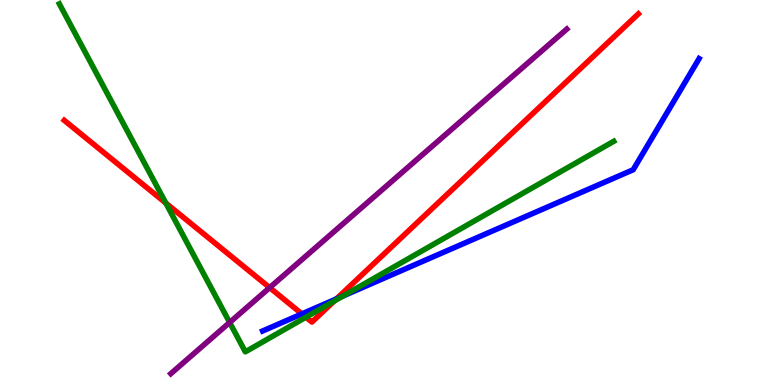[{'lines': ['blue', 'red'], 'intersections': [{'x': 3.9, 'y': 1.85}, {'x': 4.34, 'y': 2.24}]}, {'lines': ['green', 'red'], 'intersections': [{'x': 2.14, 'y': 4.73}, {'x': 3.95, 'y': 1.76}, {'x': 4.31, 'y': 2.18}]}, {'lines': ['purple', 'red'], 'intersections': [{'x': 3.48, 'y': 2.53}]}, {'lines': ['blue', 'green'], 'intersections': [{'x': 4.43, 'y': 2.31}]}, {'lines': ['blue', 'purple'], 'intersections': []}, {'lines': ['green', 'purple'], 'intersections': [{'x': 2.96, 'y': 1.62}]}]